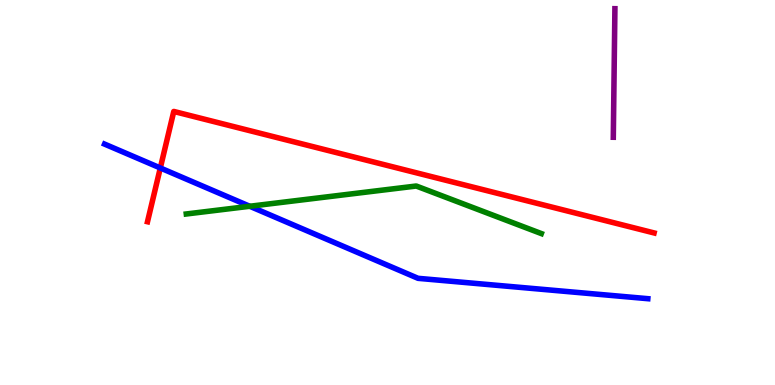[{'lines': ['blue', 'red'], 'intersections': [{'x': 2.07, 'y': 5.64}]}, {'lines': ['green', 'red'], 'intersections': []}, {'lines': ['purple', 'red'], 'intersections': []}, {'lines': ['blue', 'green'], 'intersections': [{'x': 3.22, 'y': 4.64}]}, {'lines': ['blue', 'purple'], 'intersections': []}, {'lines': ['green', 'purple'], 'intersections': []}]